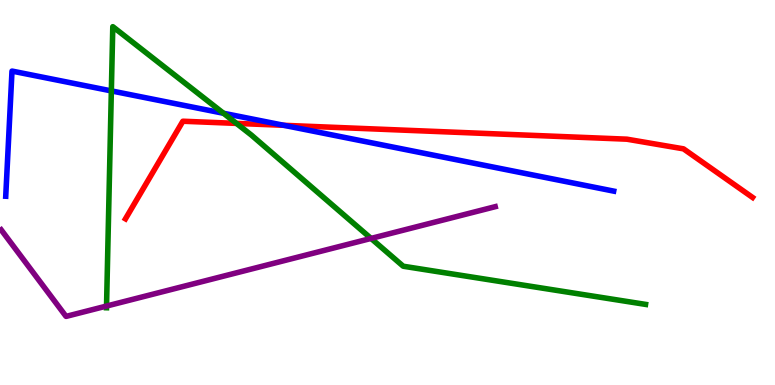[{'lines': ['blue', 'red'], 'intersections': [{'x': 3.66, 'y': 6.75}]}, {'lines': ['green', 'red'], 'intersections': [{'x': 3.05, 'y': 6.79}]}, {'lines': ['purple', 'red'], 'intersections': []}, {'lines': ['blue', 'green'], 'intersections': [{'x': 1.44, 'y': 7.64}, {'x': 2.88, 'y': 7.06}]}, {'lines': ['blue', 'purple'], 'intersections': []}, {'lines': ['green', 'purple'], 'intersections': [{'x': 1.37, 'y': 2.05}, {'x': 4.79, 'y': 3.81}]}]